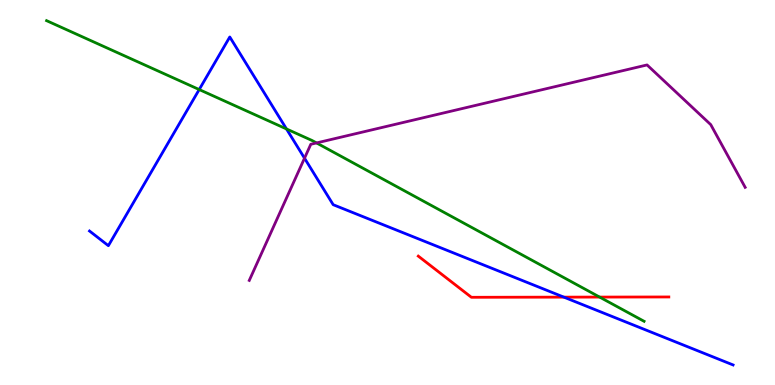[{'lines': ['blue', 'red'], 'intersections': [{'x': 7.28, 'y': 2.28}]}, {'lines': ['green', 'red'], 'intersections': [{'x': 7.74, 'y': 2.28}]}, {'lines': ['purple', 'red'], 'intersections': []}, {'lines': ['blue', 'green'], 'intersections': [{'x': 2.57, 'y': 7.67}, {'x': 3.7, 'y': 6.65}]}, {'lines': ['blue', 'purple'], 'intersections': [{'x': 3.93, 'y': 5.89}]}, {'lines': ['green', 'purple'], 'intersections': [{'x': 4.08, 'y': 6.29}]}]